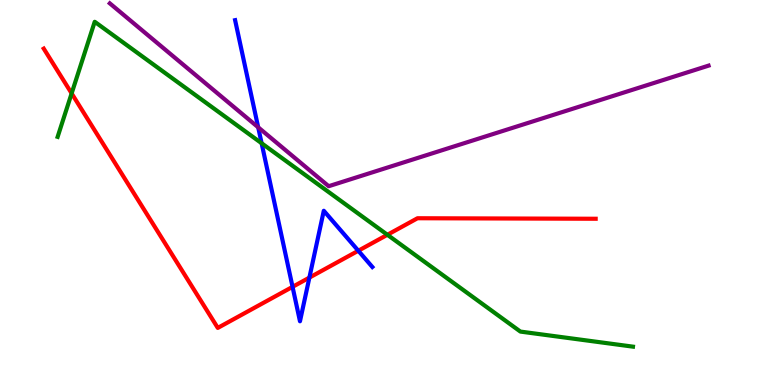[{'lines': ['blue', 'red'], 'intersections': [{'x': 3.77, 'y': 2.55}, {'x': 3.99, 'y': 2.79}, {'x': 4.62, 'y': 3.49}]}, {'lines': ['green', 'red'], 'intersections': [{'x': 0.924, 'y': 7.57}, {'x': 5.0, 'y': 3.9}]}, {'lines': ['purple', 'red'], 'intersections': []}, {'lines': ['blue', 'green'], 'intersections': [{'x': 3.38, 'y': 6.28}]}, {'lines': ['blue', 'purple'], 'intersections': [{'x': 3.33, 'y': 6.69}]}, {'lines': ['green', 'purple'], 'intersections': []}]